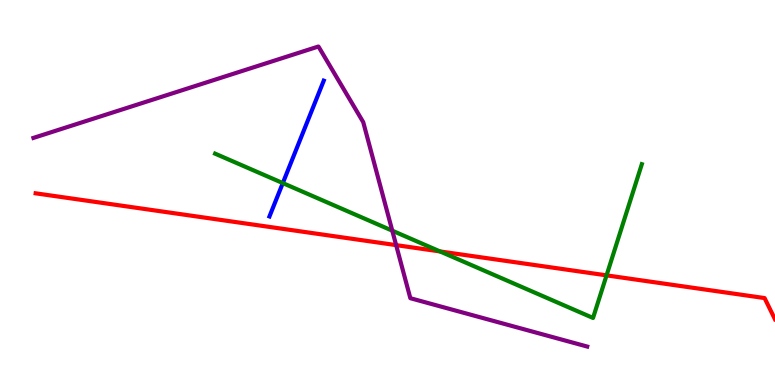[{'lines': ['blue', 'red'], 'intersections': []}, {'lines': ['green', 'red'], 'intersections': [{'x': 5.68, 'y': 3.47}, {'x': 7.83, 'y': 2.85}]}, {'lines': ['purple', 'red'], 'intersections': [{'x': 5.11, 'y': 3.63}]}, {'lines': ['blue', 'green'], 'intersections': [{'x': 3.65, 'y': 5.24}]}, {'lines': ['blue', 'purple'], 'intersections': []}, {'lines': ['green', 'purple'], 'intersections': [{'x': 5.06, 'y': 4.01}]}]